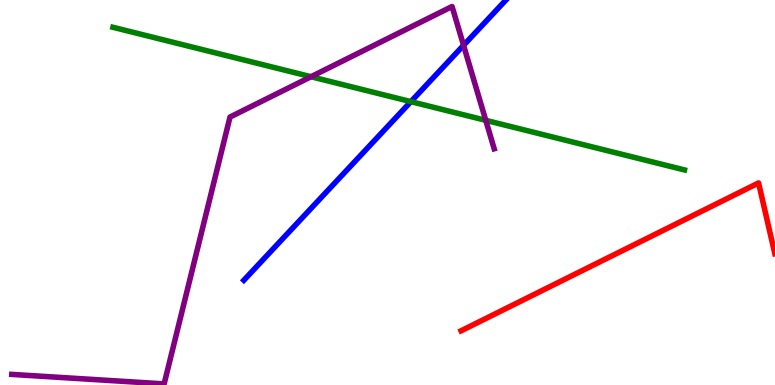[{'lines': ['blue', 'red'], 'intersections': []}, {'lines': ['green', 'red'], 'intersections': []}, {'lines': ['purple', 'red'], 'intersections': []}, {'lines': ['blue', 'green'], 'intersections': [{'x': 5.3, 'y': 7.36}]}, {'lines': ['blue', 'purple'], 'intersections': [{'x': 5.98, 'y': 8.82}]}, {'lines': ['green', 'purple'], 'intersections': [{'x': 4.01, 'y': 8.01}, {'x': 6.27, 'y': 6.87}]}]